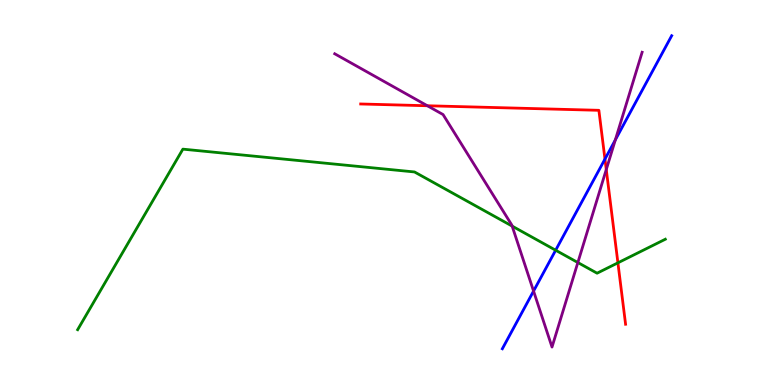[{'lines': ['blue', 'red'], 'intersections': [{'x': 7.81, 'y': 5.87}]}, {'lines': ['green', 'red'], 'intersections': [{'x': 7.97, 'y': 3.17}]}, {'lines': ['purple', 'red'], 'intersections': [{'x': 5.51, 'y': 7.25}, {'x': 7.82, 'y': 5.6}]}, {'lines': ['blue', 'green'], 'intersections': [{'x': 7.17, 'y': 3.5}]}, {'lines': ['blue', 'purple'], 'intersections': [{'x': 6.88, 'y': 2.44}, {'x': 7.94, 'y': 6.37}]}, {'lines': ['green', 'purple'], 'intersections': [{'x': 6.61, 'y': 4.13}, {'x': 7.46, 'y': 3.18}]}]